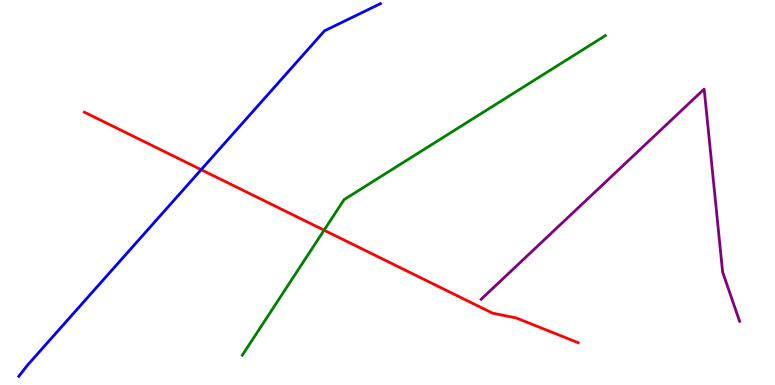[{'lines': ['blue', 'red'], 'intersections': [{'x': 2.6, 'y': 5.59}]}, {'lines': ['green', 'red'], 'intersections': [{'x': 4.18, 'y': 4.02}]}, {'lines': ['purple', 'red'], 'intersections': []}, {'lines': ['blue', 'green'], 'intersections': []}, {'lines': ['blue', 'purple'], 'intersections': []}, {'lines': ['green', 'purple'], 'intersections': []}]